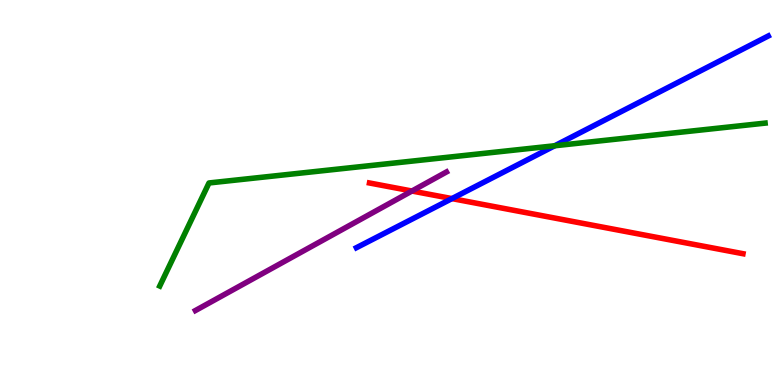[{'lines': ['blue', 'red'], 'intersections': [{'x': 5.83, 'y': 4.84}]}, {'lines': ['green', 'red'], 'intersections': []}, {'lines': ['purple', 'red'], 'intersections': [{'x': 5.32, 'y': 5.04}]}, {'lines': ['blue', 'green'], 'intersections': [{'x': 7.16, 'y': 6.21}]}, {'lines': ['blue', 'purple'], 'intersections': []}, {'lines': ['green', 'purple'], 'intersections': []}]